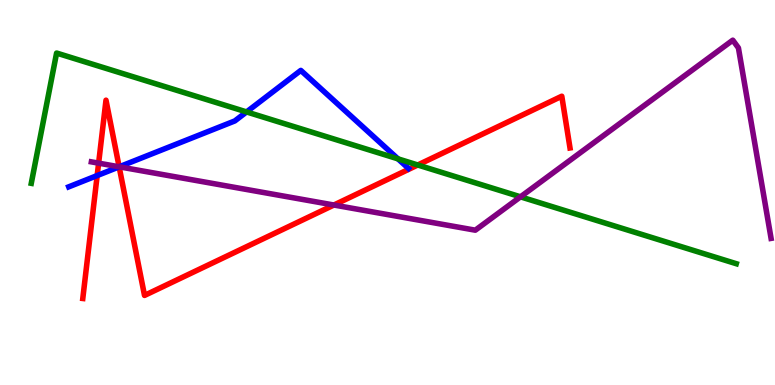[{'lines': ['blue', 'red'], 'intersections': [{'x': 1.25, 'y': 5.44}, {'x': 1.54, 'y': 5.67}]}, {'lines': ['green', 'red'], 'intersections': [{'x': 5.39, 'y': 5.71}]}, {'lines': ['purple', 'red'], 'intersections': [{'x': 1.27, 'y': 5.76}, {'x': 1.54, 'y': 5.67}, {'x': 4.31, 'y': 4.67}]}, {'lines': ['blue', 'green'], 'intersections': [{'x': 3.18, 'y': 7.09}, {'x': 5.14, 'y': 5.87}]}, {'lines': ['blue', 'purple'], 'intersections': [{'x': 1.54, 'y': 5.67}]}, {'lines': ['green', 'purple'], 'intersections': [{'x': 6.72, 'y': 4.89}]}]